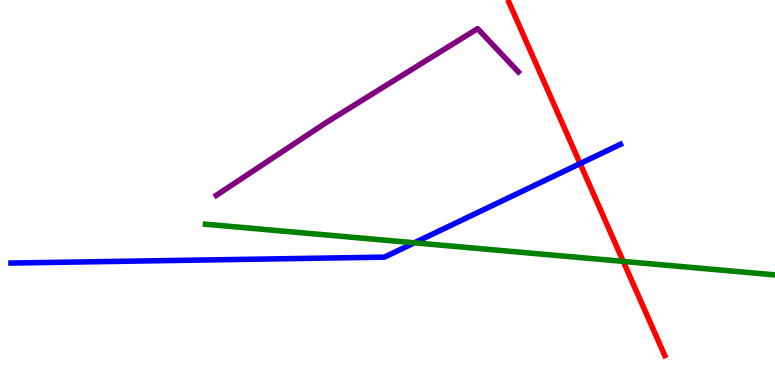[{'lines': ['blue', 'red'], 'intersections': [{'x': 7.49, 'y': 5.75}]}, {'lines': ['green', 'red'], 'intersections': [{'x': 8.04, 'y': 3.21}]}, {'lines': ['purple', 'red'], 'intersections': []}, {'lines': ['blue', 'green'], 'intersections': [{'x': 5.35, 'y': 3.69}]}, {'lines': ['blue', 'purple'], 'intersections': []}, {'lines': ['green', 'purple'], 'intersections': []}]